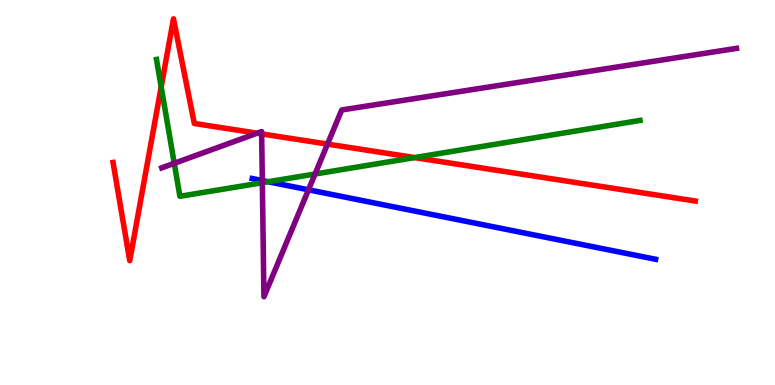[{'lines': ['blue', 'red'], 'intersections': []}, {'lines': ['green', 'red'], 'intersections': [{'x': 2.08, 'y': 7.74}, {'x': 5.35, 'y': 5.91}]}, {'lines': ['purple', 'red'], 'intersections': [{'x': 3.32, 'y': 6.54}, {'x': 3.38, 'y': 6.52}, {'x': 4.23, 'y': 6.26}]}, {'lines': ['blue', 'green'], 'intersections': [{'x': 3.46, 'y': 5.28}]}, {'lines': ['blue', 'purple'], 'intersections': [{'x': 3.38, 'y': 5.31}, {'x': 3.98, 'y': 5.07}]}, {'lines': ['green', 'purple'], 'intersections': [{'x': 2.25, 'y': 5.76}, {'x': 3.39, 'y': 5.25}, {'x': 4.07, 'y': 5.48}]}]